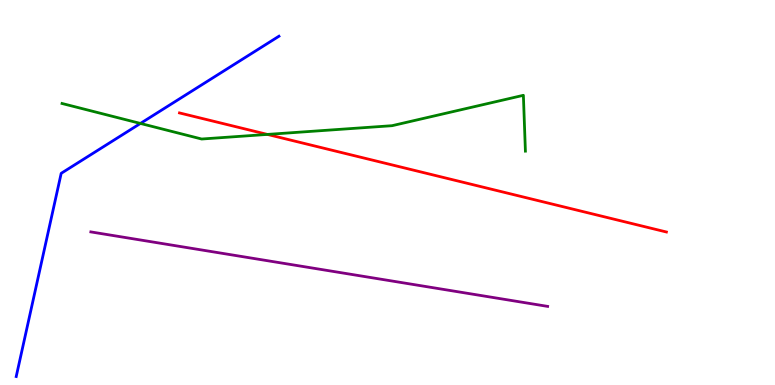[{'lines': ['blue', 'red'], 'intersections': []}, {'lines': ['green', 'red'], 'intersections': [{'x': 3.45, 'y': 6.51}]}, {'lines': ['purple', 'red'], 'intersections': []}, {'lines': ['blue', 'green'], 'intersections': [{'x': 1.81, 'y': 6.79}]}, {'lines': ['blue', 'purple'], 'intersections': []}, {'lines': ['green', 'purple'], 'intersections': []}]